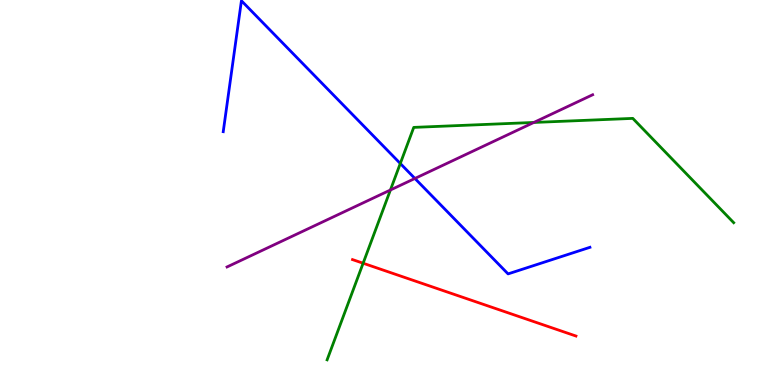[{'lines': ['blue', 'red'], 'intersections': []}, {'lines': ['green', 'red'], 'intersections': [{'x': 4.69, 'y': 3.16}]}, {'lines': ['purple', 'red'], 'intersections': []}, {'lines': ['blue', 'green'], 'intersections': [{'x': 5.17, 'y': 5.75}]}, {'lines': ['blue', 'purple'], 'intersections': [{'x': 5.35, 'y': 5.36}]}, {'lines': ['green', 'purple'], 'intersections': [{'x': 5.04, 'y': 5.06}, {'x': 6.89, 'y': 6.82}]}]